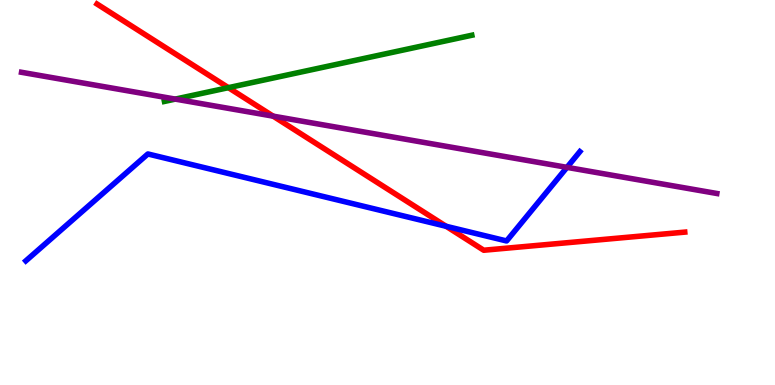[{'lines': ['blue', 'red'], 'intersections': [{'x': 5.76, 'y': 4.12}]}, {'lines': ['green', 'red'], 'intersections': [{'x': 2.95, 'y': 7.72}]}, {'lines': ['purple', 'red'], 'intersections': [{'x': 3.52, 'y': 6.98}]}, {'lines': ['blue', 'green'], 'intersections': []}, {'lines': ['blue', 'purple'], 'intersections': [{'x': 7.32, 'y': 5.65}]}, {'lines': ['green', 'purple'], 'intersections': [{'x': 2.26, 'y': 7.43}]}]